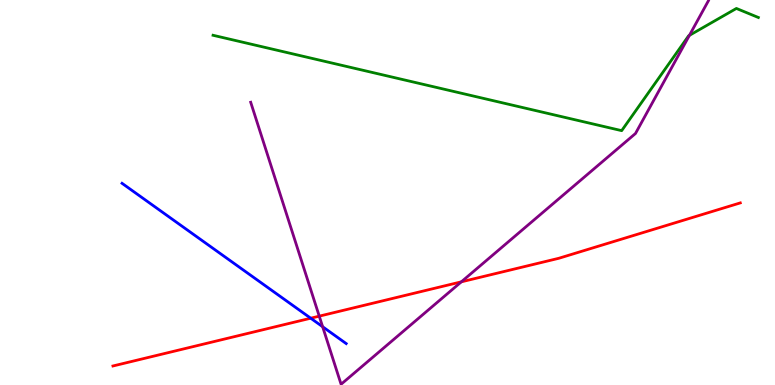[{'lines': ['blue', 'red'], 'intersections': [{'x': 4.01, 'y': 1.73}]}, {'lines': ['green', 'red'], 'intersections': []}, {'lines': ['purple', 'red'], 'intersections': [{'x': 4.12, 'y': 1.79}, {'x': 5.95, 'y': 2.68}]}, {'lines': ['blue', 'green'], 'intersections': []}, {'lines': ['blue', 'purple'], 'intersections': [{'x': 4.16, 'y': 1.51}]}, {'lines': ['green', 'purple'], 'intersections': [{'x': 8.9, 'y': 9.08}]}]